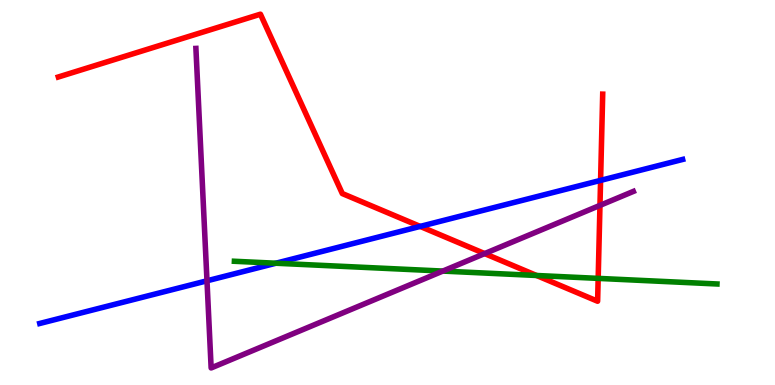[{'lines': ['blue', 'red'], 'intersections': [{'x': 5.42, 'y': 4.12}, {'x': 7.75, 'y': 5.31}]}, {'lines': ['green', 'red'], 'intersections': [{'x': 6.92, 'y': 2.84}, {'x': 7.72, 'y': 2.77}]}, {'lines': ['purple', 'red'], 'intersections': [{'x': 6.25, 'y': 3.41}, {'x': 7.74, 'y': 4.67}]}, {'lines': ['blue', 'green'], 'intersections': [{'x': 3.56, 'y': 3.16}]}, {'lines': ['blue', 'purple'], 'intersections': [{'x': 2.67, 'y': 2.71}]}, {'lines': ['green', 'purple'], 'intersections': [{'x': 5.71, 'y': 2.96}]}]